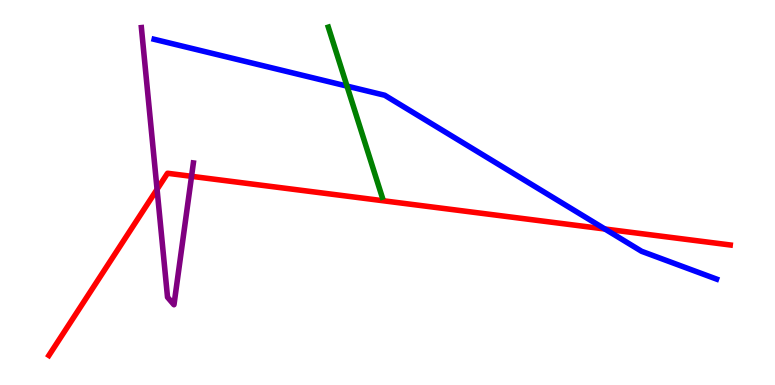[{'lines': ['blue', 'red'], 'intersections': [{'x': 7.81, 'y': 4.05}]}, {'lines': ['green', 'red'], 'intersections': []}, {'lines': ['purple', 'red'], 'intersections': [{'x': 2.03, 'y': 5.08}, {'x': 2.47, 'y': 5.42}]}, {'lines': ['blue', 'green'], 'intersections': [{'x': 4.48, 'y': 7.76}]}, {'lines': ['blue', 'purple'], 'intersections': []}, {'lines': ['green', 'purple'], 'intersections': []}]